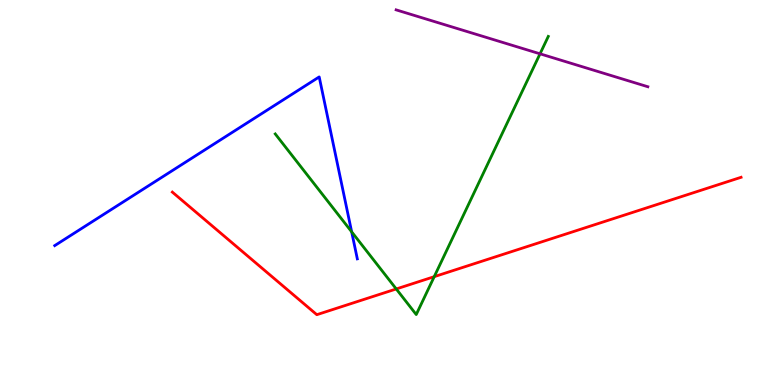[{'lines': ['blue', 'red'], 'intersections': []}, {'lines': ['green', 'red'], 'intersections': [{'x': 5.11, 'y': 2.49}, {'x': 5.6, 'y': 2.81}]}, {'lines': ['purple', 'red'], 'intersections': []}, {'lines': ['blue', 'green'], 'intersections': [{'x': 4.54, 'y': 3.98}]}, {'lines': ['blue', 'purple'], 'intersections': []}, {'lines': ['green', 'purple'], 'intersections': [{'x': 6.97, 'y': 8.6}]}]